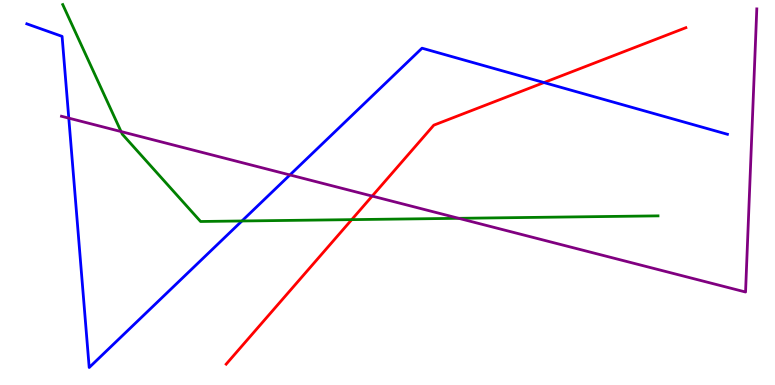[{'lines': ['blue', 'red'], 'intersections': [{'x': 7.02, 'y': 7.86}]}, {'lines': ['green', 'red'], 'intersections': [{'x': 4.54, 'y': 4.3}]}, {'lines': ['purple', 'red'], 'intersections': [{'x': 4.8, 'y': 4.91}]}, {'lines': ['blue', 'green'], 'intersections': [{'x': 3.12, 'y': 4.26}]}, {'lines': ['blue', 'purple'], 'intersections': [{'x': 0.887, 'y': 6.93}, {'x': 3.74, 'y': 5.46}]}, {'lines': ['green', 'purple'], 'intersections': [{'x': 1.56, 'y': 6.58}, {'x': 5.92, 'y': 4.33}]}]